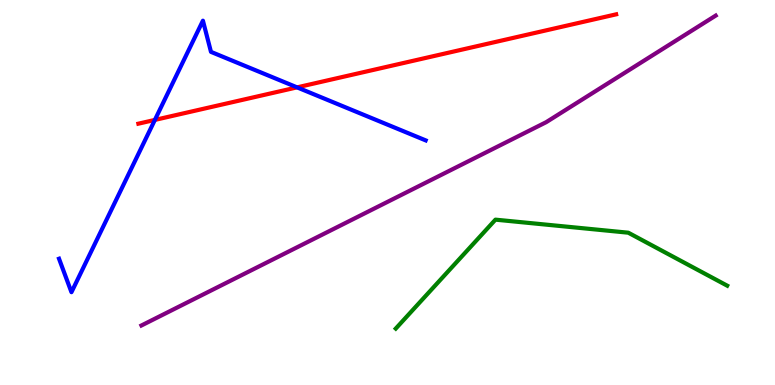[{'lines': ['blue', 'red'], 'intersections': [{'x': 2.0, 'y': 6.89}, {'x': 3.83, 'y': 7.73}]}, {'lines': ['green', 'red'], 'intersections': []}, {'lines': ['purple', 'red'], 'intersections': []}, {'lines': ['blue', 'green'], 'intersections': []}, {'lines': ['blue', 'purple'], 'intersections': []}, {'lines': ['green', 'purple'], 'intersections': []}]